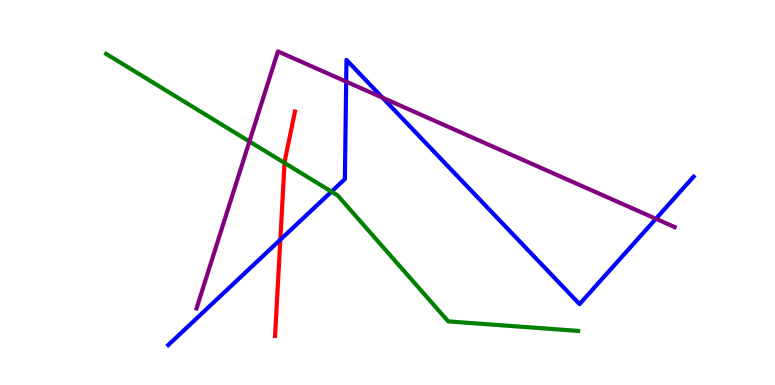[{'lines': ['blue', 'red'], 'intersections': [{'x': 3.62, 'y': 3.77}]}, {'lines': ['green', 'red'], 'intersections': [{'x': 3.67, 'y': 5.77}]}, {'lines': ['purple', 'red'], 'intersections': []}, {'lines': ['blue', 'green'], 'intersections': [{'x': 4.28, 'y': 5.02}]}, {'lines': ['blue', 'purple'], 'intersections': [{'x': 4.47, 'y': 7.88}, {'x': 4.94, 'y': 7.46}, {'x': 8.46, 'y': 4.32}]}, {'lines': ['green', 'purple'], 'intersections': [{'x': 3.22, 'y': 6.33}]}]